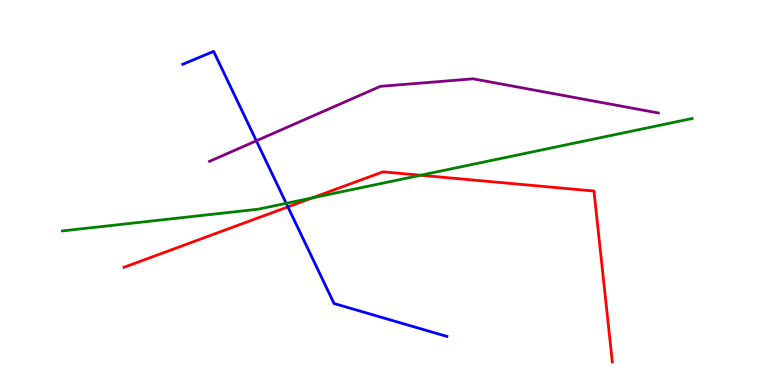[{'lines': ['blue', 'red'], 'intersections': [{'x': 3.71, 'y': 4.63}]}, {'lines': ['green', 'red'], 'intersections': [{'x': 4.03, 'y': 4.86}, {'x': 5.43, 'y': 5.45}]}, {'lines': ['purple', 'red'], 'intersections': []}, {'lines': ['blue', 'green'], 'intersections': [{'x': 3.69, 'y': 4.72}]}, {'lines': ['blue', 'purple'], 'intersections': [{'x': 3.31, 'y': 6.34}]}, {'lines': ['green', 'purple'], 'intersections': []}]